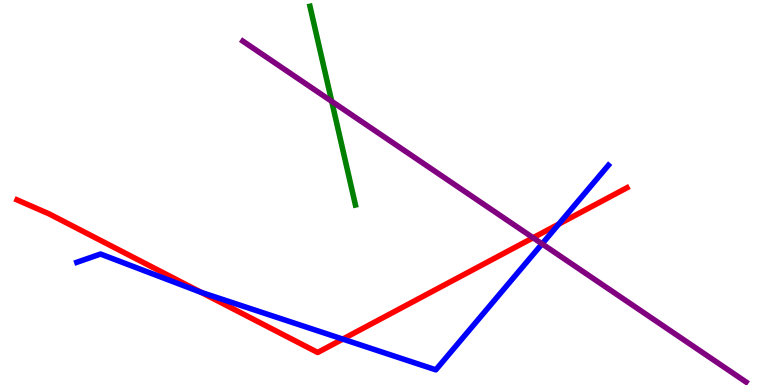[{'lines': ['blue', 'red'], 'intersections': [{'x': 2.6, 'y': 2.41}, {'x': 4.42, 'y': 1.19}, {'x': 7.21, 'y': 4.18}]}, {'lines': ['green', 'red'], 'intersections': []}, {'lines': ['purple', 'red'], 'intersections': [{'x': 6.88, 'y': 3.82}]}, {'lines': ['blue', 'green'], 'intersections': []}, {'lines': ['blue', 'purple'], 'intersections': [{'x': 6.99, 'y': 3.67}]}, {'lines': ['green', 'purple'], 'intersections': [{'x': 4.28, 'y': 7.37}]}]